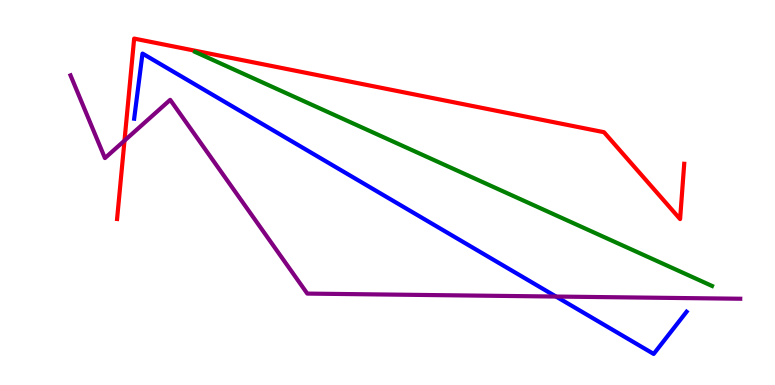[{'lines': ['blue', 'red'], 'intersections': []}, {'lines': ['green', 'red'], 'intersections': []}, {'lines': ['purple', 'red'], 'intersections': [{'x': 1.61, 'y': 6.35}]}, {'lines': ['blue', 'green'], 'intersections': []}, {'lines': ['blue', 'purple'], 'intersections': [{'x': 7.17, 'y': 2.3}]}, {'lines': ['green', 'purple'], 'intersections': []}]